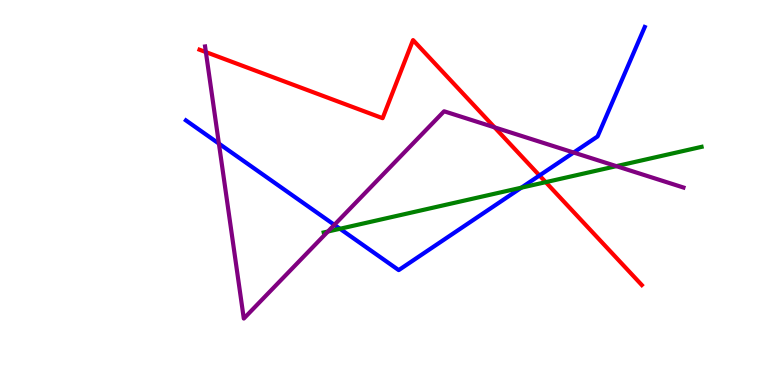[{'lines': ['blue', 'red'], 'intersections': [{'x': 6.96, 'y': 5.44}]}, {'lines': ['green', 'red'], 'intersections': [{'x': 7.04, 'y': 5.27}]}, {'lines': ['purple', 'red'], 'intersections': [{'x': 2.66, 'y': 8.65}, {'x': 6.38, 'y': 6.69}]}, {'lines': ['blue', 'green'], 'intersections': [{'x': 4.39, 'y': 4.06}, {'x': 6.73, 'y': 5.13}]}, {'lines': ['blue', 'purple'], 'intersections': [{'x': 2.82, 'y': 6.27}, {'x': 4.31, 'y': 4.16}, {'x': 7.4, 'y': 6.04}]}, {'lines': ['green', 'purple'], 'intersections': [{'x': 4.23, 'y': 3.99}, {'x': 7.95, 'y': 5.68}]}]